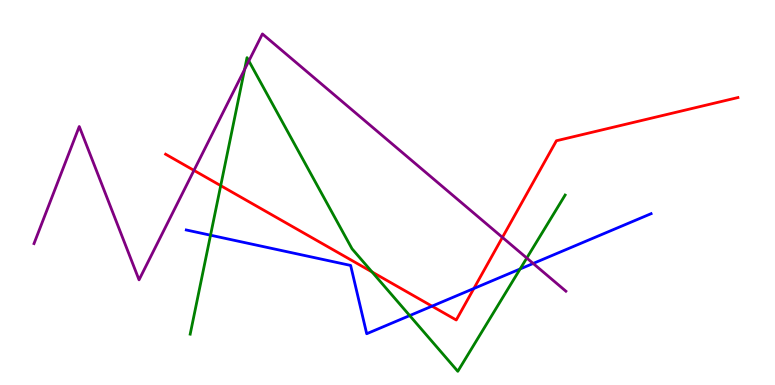[{'lines': ['blue', 'red'], 'intersections': [{'x': 5.57, 'y': 2.05}, {'x': 6.11, 'y': 2.51}]}, {'lines': ['green', 'red'], 'intersections': [{'x': 2.85, 'y': 5.18}, {'x': 4.8, 'y': 2.94}]}, {'lines': ['purple', 'red'], 'intersections': [{'x': 2.5, 'y': 5.57}, {'x': 6.48, 'y': 3.83}]}, {'lines': ['blue', 'green'], 'intersections': [{'x': 2.72, 'y': 3.89}, {'x': 5.29, 'y': 1.8}, {'x': 6.71, 'y': 3.01}]}, {'lines': ['blue', 'purple'], 'intersections': [{'x': 6.88, 'y': 3.16}]}, {'lines': ['green', 'purple'], 'intersections': [{'x': 3.16, 'y': 8.2}, {'x': 3.21, 'y': 8.42}, {'x': 6.8, 'y': 3.3}]}]